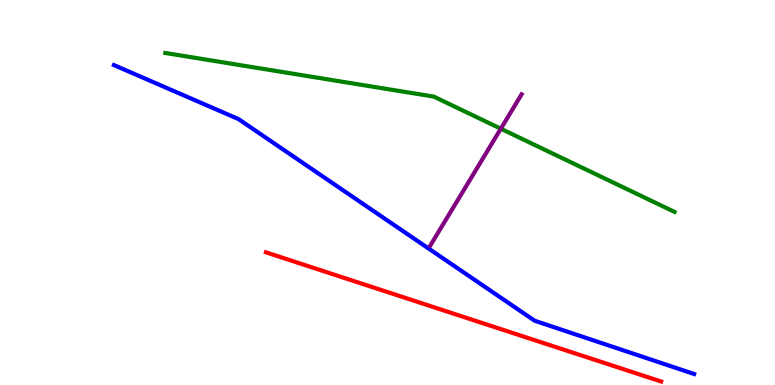[{'lines': ['blue', 'red'], 'intersections': []}, {'lines': ['green', 'red'], 'intersections': []}, {'lines': ['purple', 'red'], 'intersections': []}, {'lines': ['blue', 'green'], 'intersections': []}, {'lines': ['blue', 'purple'], 'intersections': []}, {'lines': ['green', 'purple'], 'intersections': [{'x': 6.46, 'y': 6.66}]}]